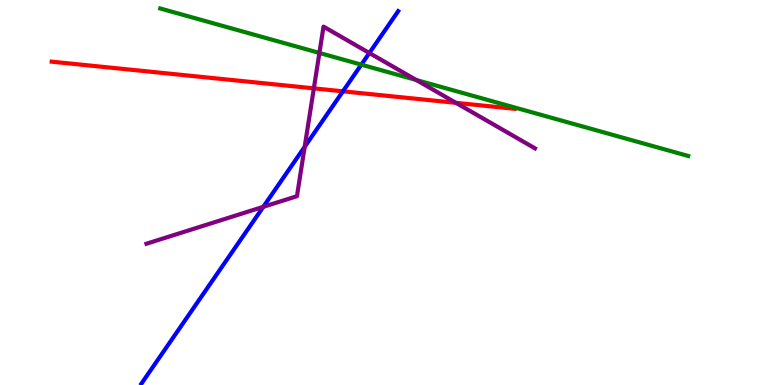[{'lines': ['blue', 'red'], 'intersections': [{'x': 4.43, 'y': 7.63}]}, {'lines': ['green', 'red'], 'intersections': []}, {'lines': ['purple', 'red'], 'intersections': [{'x': 4.05, 'y': 7.71}, {'x': 5.88, 'y': 7.33}]}, {'lines': ['blue', 'green'], 'intersections': [{'x': 4.66, 'y': 8.32}]}, {'lines': ['blue', 'purple'], 'intersections': [{'x': 3.4, 'y': 4.63}, {'x': 3.93, 'y': 6.19}, {'x': 4.77, 'y': 8.62}]}, {'lines': ['green', 'purple'], 'intersections': [{'x': 4.12, 'y': 8.63}, {'x': 5.37, 'y': 7.92}]}]